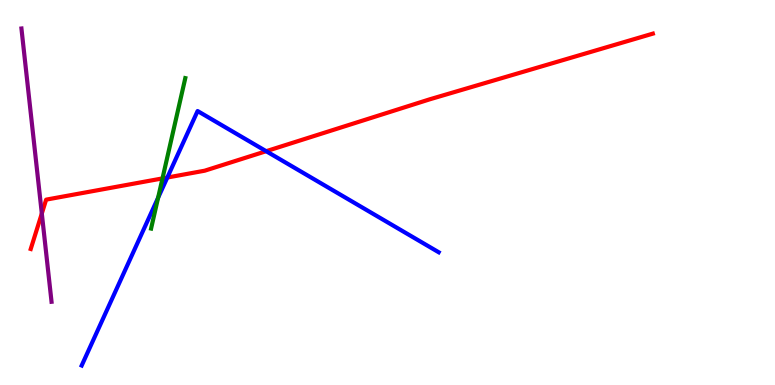[{'lines': ['blue', 'red'], 'intersections': [{'x': 2.16, 'y': 5.39}, {'x': 3.43, 'y': 6.07}]}, {'lines': ['green', 'red'], 'intersections': [{'x': 2.1, 'y': 5.37}]}, {'lines': ['purple', 'red'], 'intersections': [{'x': 0.54, 'y': 4.45}]}, {'lines': ['blue', 'green'], 'intersections': [{'x': 2.04, 'y': 4.86}]}, {'lines': ['blue', 'purple'], 'intersections': []}, {'lines': ['green', 'purple'], 'intersections': []}]